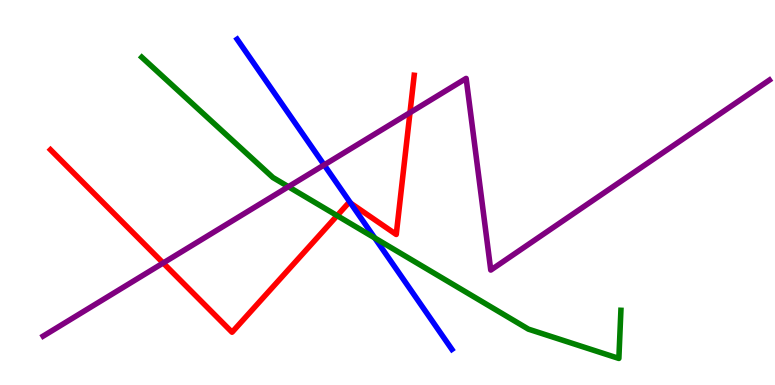[{'lines': ['blue', 'red'], 'intersections': [{'x': 4.52, 'y': 4.72}]}, {'lines': ['green', 'red'], 'intersections': [{'x': 4.35, 'y': 4.4}]}, {'lines': ['purple', 'red'], 'intersections': [{'x': 2.11, 'y': 3.17}, {'x': 5.29, 'y': 7.07}]}, {'lines': ['blue', 'green'], 'intersections': [{'x': 4.84, 'y': 3.82}]}, {'lines': ['blue', 'purple'], 'intersections': [{'x': 4.18, 'y': 5.72}]}, {'lines': ['green', 'purple'], 'intersections': [{'x': 3.72, 'y': 5.15}]}]